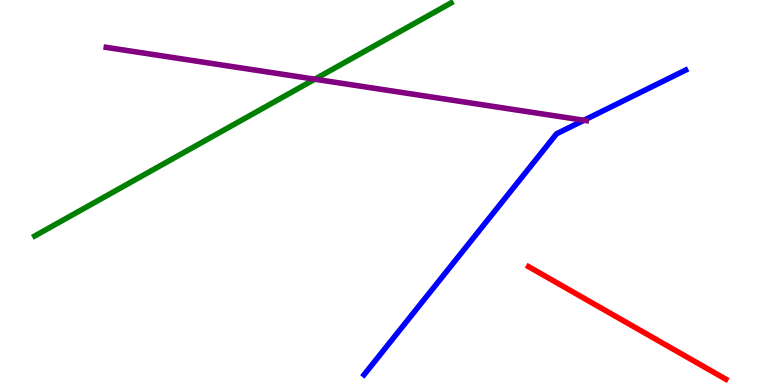[{'lines': ['blue', 'red'], 'intersections': []}, {'lines': ['green', 'red'], 'intersections': []}, {'lines': ['purple', 'red'], 'intersections': []}, {'lines': ['blue', 'green'], 'intersections': []}, {'lines': ['blue', 'purple'], 'intersections': [{'x': 7.53, 'y': 6.88}]}, {'lines': ['green', 'purple'], 'intersections': [{'x': 4.06, 'y': 7.94}]}]